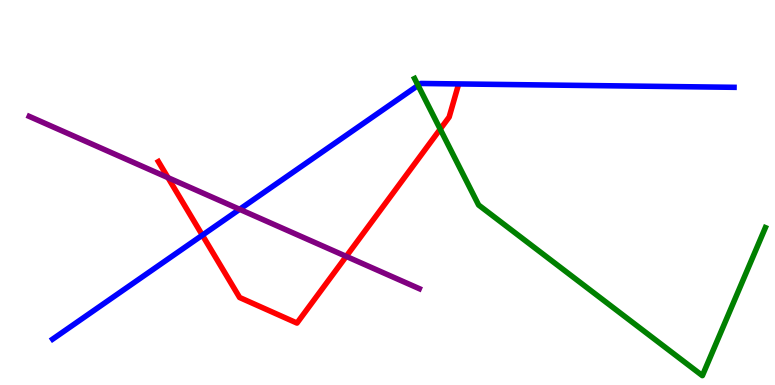[{'lines': ['blue', 'red'], 'intersections': [{'x': 2.61, 'y': 3.89}]}, {'lines': ['green', 'red'], 'intersections': [{'x': 5.68, 'y': 6.65}]}, {'lines': ['purple', 'red'], 'intersections': [{'x': 2.17, 'y': 5.39}, {'x': 4.47, 'y': 3.34}]}, {'lines': ['blue', 'green'], 'intersections': [{'x': 5.39, 'y': 7.78}]}, {'lines': ['blue', 'purple'], 'intersections': [{'x': 3.09, 'y': 4.56}]}, {'lines': ['green', 'purple'], 'intersections': []}]